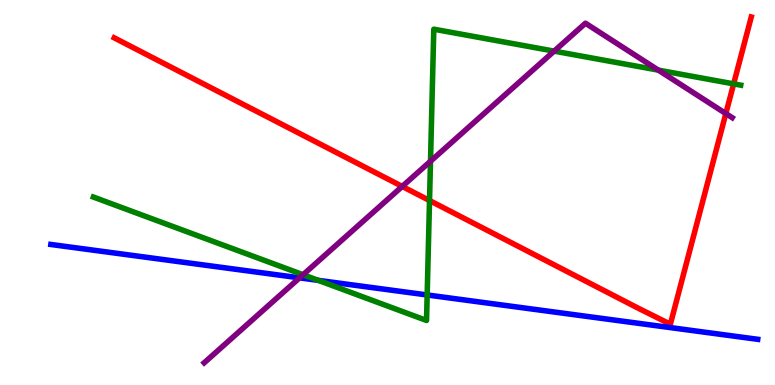[{'lines': ['blue', 'red'], 'intersections': []}, {'lines': ['green', 'red'], 'intersections': [{'x': 5.54, 'y': 4.79}, {'x': 9.47, 'y': 7.82}]}, {'lines': ['purple', 'red'], 'intersections': [{'x': 5.19, 'y': 5.16}, {'x': 9.37, 'y': 7.05}]}, {'lines': ['blue', 'green'], 'intersections': [{'x': 4.11, 'y': 2.72}, {'x': 5.51, 'y': 2.34}]}, {'lines': ['blue', 'purple'], 'intersections': [{'x': 3.87, 'y': 2.78}]}, {'lines': ['green', 'purple'], 'intersections': [{'x': 3.91, 'y': 2.86}, {'x': 5.55, 'y': 5.81}, {'x': 7.15, 'y': 8.67}, {'x': 8.49, 'y': 8.18}]}]